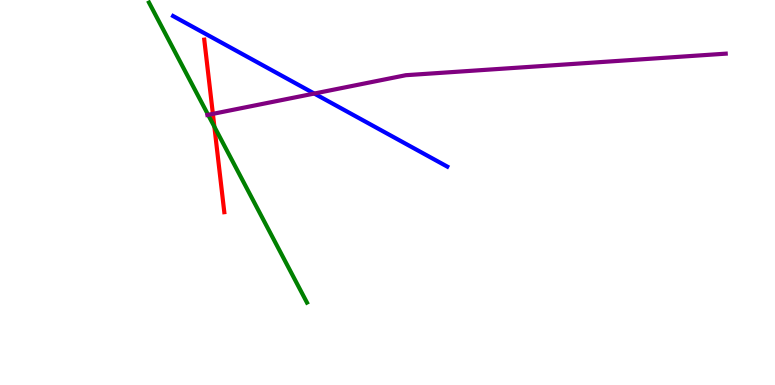[{'lines': ['blue', 'red'], 'intersections': []}, {'lines': ['green', 'red'], 'intersections': [{'x': 2.77, 'y': 6.71}]}, {'lines': ['purple', 'red'], 'intersections': [{'x': 2.75, 'y': 7.04}]}, {'lines': ['blue', 'green'], 'intersections': []}, {'lines': ['blue', 'purple'], 'intersections': [{'x': 4.05, 'y': 7.57}]}, {'lines': ['green', 'purple'], 'intersections': [{'x': 2.69, 'y': 7.02}]}]